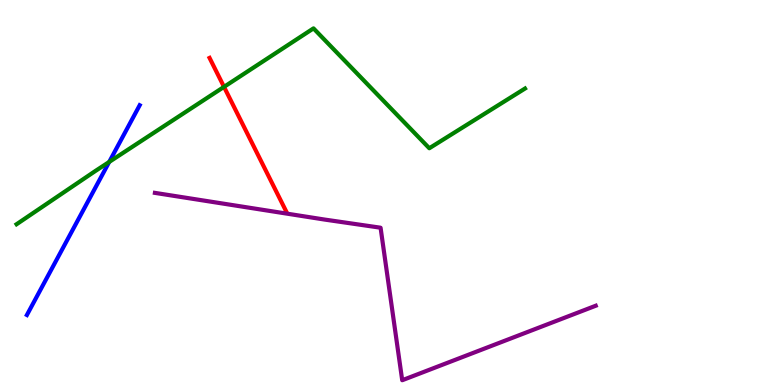[{'lines': ['blue', 'red'], 'intersections': []}, {'lines': ['green', 'red'], 'intersections': [{'x': 2.89, 'y': 7.74}]}, {'lines': ['purple', 'red'], 'intersections': []}, {'lines': ['blue', 'green'], 'intersections': [{'x': 1.41, 'y': 5.79}]}, {'lines': ['blue', 'purple'], 'intersections': []}, {'lines': ['green', 'purple'], 'intersections': []}]